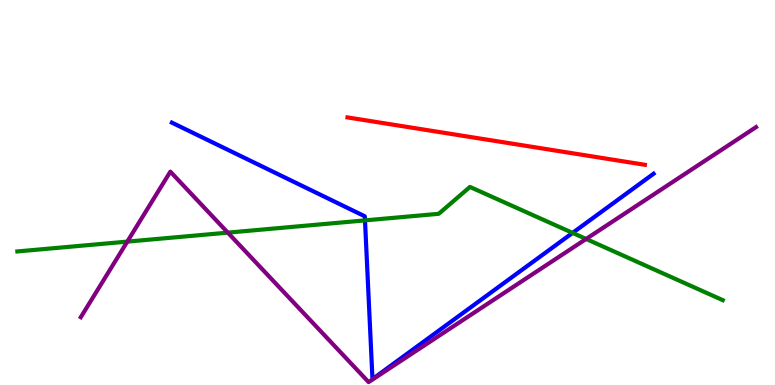[{'lines': ['blue', 'red'], 'intersections': []}, {'lines': ['green', 'red'], 'intersections': []}, {'lines': ['purple', 'red'], 'intersections': []}, {'lines': ['blue', 'green'], 'intersections': [{'x': 4.71, 'y': 4.28}, {'x': 7.39, 'y': 3.95}]}, {'lines': ['blue', 'purple'], 'intersections': []}, {'lines': ['green', 'purple'], 'intersections': [{'x': 1.64, 'y': 3.72}, {'x': 2.94, 'y': 3.96}, {'x': 7.56, 'y': 3.79}]}]